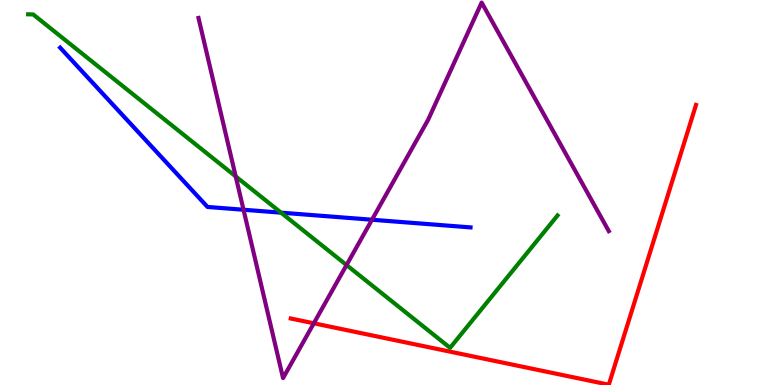[{'lines': ['blue', 'red'], 'intersections': []}, {'lines': ['green', 'red'], 'intersections': []}, {'lines': ['purple', 'red'], 'intersections': [{'x': 4.05, 'y': 1.6}]}, {'lines': ['blue', 'green'], 'intersections': [{'x': 3.63, 'y': 4.48}]}, {'lines': ['blue', 'purple'], 'intersections': [{'x': 3.14, 'y': 4.55}, {'x': 4.8, 'y': 4.29}]}, {'lines': ['green', 'purple'], 'intersections': [{'x': 3.04, 'y': 5.42}, {'x': 4.47, 'y': 3.12}]}]